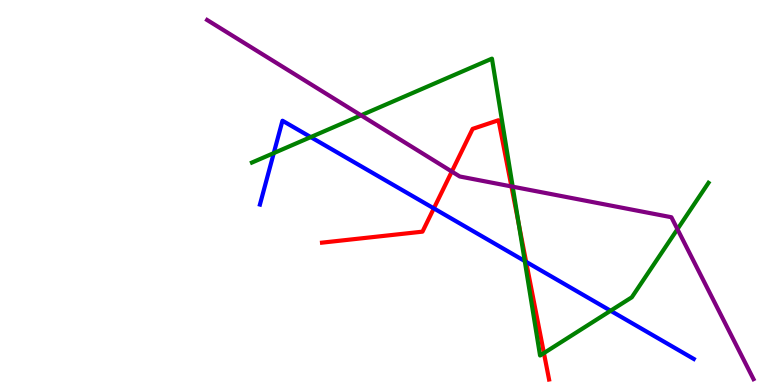[{'lines': ['blue', 'red'], 'intersections': [{'x': 5.6, 'y': 4.59}, {'x': 6.79, 'y': 3.2}]}, {'lines': ['green', 'red'], 'intersections': [{'x': 6.69, 'y': 4.19}, {'x': 7.02, 'y': 0.829}]}, {'lines': ['purple', 'red'], 'intersections': [{'x': 5.83, 'y': 5.54}, {'x': 6.6, 'y': 5.16}]}, {'lines': ['blue', 'green'], 'intersections': [{'x': 3.53, 'y': 6.02}, {'x': 4.01, 'y': 6.44}, {'x': 6.77, 'y': 3.22}, {'x': 7.88, 'y': 1.93}]}, {'lines': ['blue', 'purple'], 'intersections': []}, {'lines': ['green', 'purple'], 'intersections': [{'x': 4.66, 'y': 7.0}, {'x': 6.62, 'y': 5.15}, {'x': 8.74, 'y': 4.05}]}]